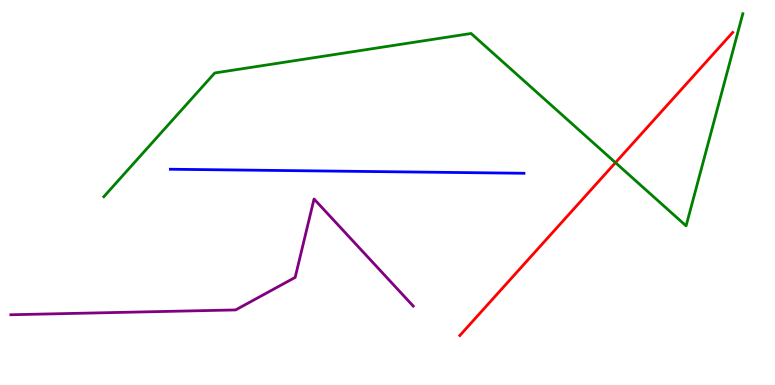[{'lines': ['blue', 'red'], 'intersections': []}, {'lines': ['green', 'red'], 'intersections': [{'x': 7.94, 'y': 5.77}]}, {'lines': ['purple', 'red'], 'intersections': []}, {'lines': ['blue', 'green'], 'intersections': []}, {'lines': ['blue', 'purple'], 'intersections': []}, {'lines': ['green', 'purple'], 'intersections': []}]